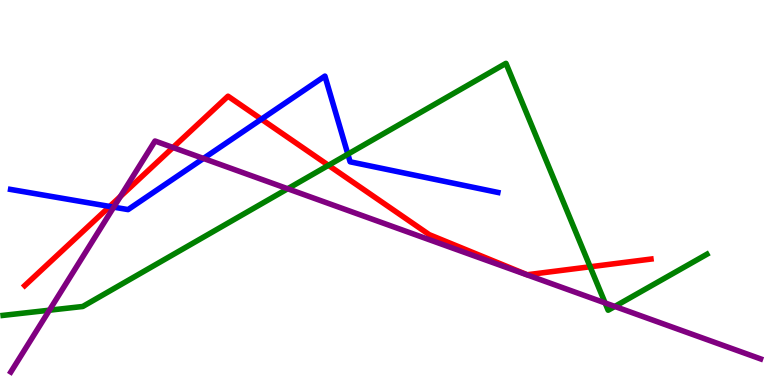[{'lines': ['blue', 'red'], 'intersections': [{'x': 1.42, 'y': 4.64}, {'x': 3.37, 'y': 6.9}]}, {'lines': ['green', 'red'], 'intersections': [{'x': 4.24, 'y': 5.71}, {'x': 7.61, 'y': 3.07}]}, {'lines': ['purple', 'red'], 'intersections': [{'x': 1.55, 'y': 4.9}, {'x': 2.23, 'y': 6.17}]}, {'lines': ['blue', 'green'], 'intersections': [{'x': 4.49, 'y': 6.0}]}, {'lines': ['blue', 'purple'], 'intersections': [{'x': 1.47, 'y': 4.62}, {'x': 2.63, 'y': 5.88}]}, {'lines': ['green', 'purple'], 'intersections': [{'x': 0.637, 'y': 1.94}, {'x': 3.71, 'y': 5.1}, {'x': 7.81, 'y': 2.13}, {'x': 7.93, 'y': 2.04}]}]